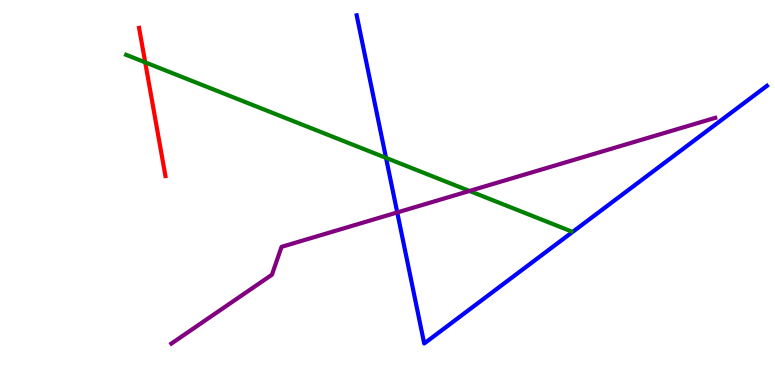[{'lines': ['blue', 'red'], 'intersections': []}, {'lines': ['green', 'red'], 'intersections': [{'x': 1.87, 'y': 8.38}]}, {'lines': ['purple', 'red'], 'intersections': []}, {'lines': ['blue', 'green'], 'intersections': [{'x': 4.98, 'y': 5.9}]}, {'lines': ['blue', 'purple'], 'intersections': [{'x': 5.13, 'y': 4.48}]}, {'lines': ['green', 'purple'], 'intersections': [{'x': 6.06, 'y': 5.04}]}]